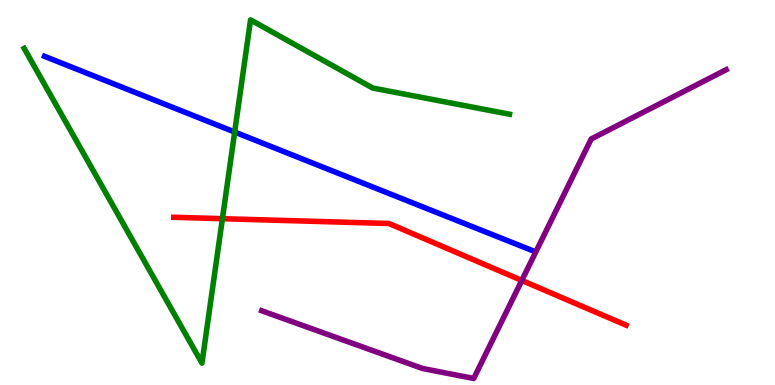[{'lines': ['blue', 'red'], 'intersections': []}, {'lines': ['green', 'red'], 'intersections': [{'x': 2.87, 'y': 4.32}]}, {'lines': ['purple', 'red'], 'intersections': [{'x': 6.73, 'y': 2.72}]}, {'lines': ['blue', 'green'], 'intersections': [{'x': 3.03, 'y': 6.57}]}, {'lines': ['blue', 'purple'], 'intersections': []}, {'lines': ['green', 'purple'], 'intersections': []}]